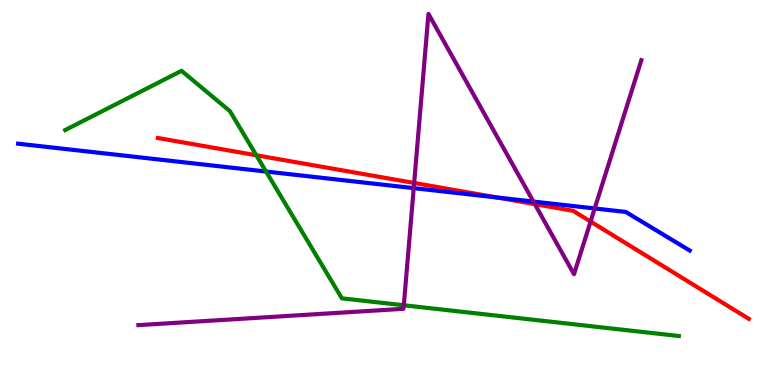[{'lines': ['blue', 'red'], 'intersections': [{'x': 6.41, 'y': 4.87}]}, {'lines': ['green', 'red'], 'intersections': [{'x': 3.31, 'y': 5.97}]}, {'lines': ['purple', 'red'], 'intersections': [{'x': 5.34, 'y': 5.25}, {'x': 6.9, 'y': 4.7}, {'x': 7.62, 'y': 4.25}]}, {'lines': ['blue', 'green'], 'intersections': [{'x': 3.43, 'y': 5.54}]}, {'lines': ['blue', 'purple'], 'intersections': [{'x': 5.34, 'y': 5.11}, {'x': 6.88, 'y': 4.76}, {'x': 7.67, 'y': 4.59}]}, {'lines': ['green', 'purple'], 'intersections': [{'x': 5.21, 'y': 2.07}]}]